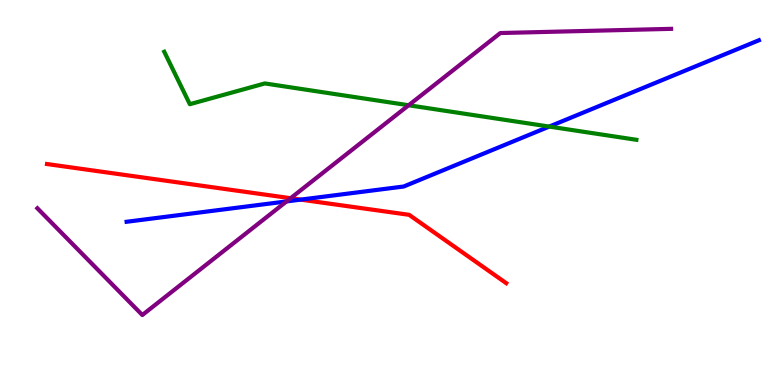[{'lines': ['blue', 'red'], 'intersections': [{'x': 3.88, 'y': 4.82}]}, {'lines': ['green', 'red'], 'intersections': []}, {'lines': ['purple', 'red'], 'intersections': [{'x': 3.75, 'y': 4.85}]}, {'lines': ['blue', 'green'], 'intersections': [{'x': 7.09, 'y': 6.71}]}, {'lines': ['blue', 'purple'], 'intersections': [{'x': 3.7, 'y': 4.77}]}, {'lines': ['green', 'purple'], 'intersections': [{'x': 5.27, 'y': 7.27}]}]